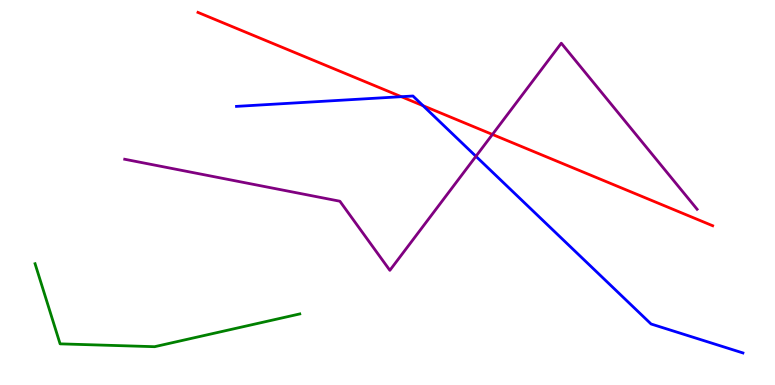[{'lines': ['blue', 'red'], 'intersections': [{'x': 5.18, 'y': 7.49}, {'x': 5.46, 'y': 7.25}]}, {'lines': ['green', 'red'], 'intersections': []}, {'lines': ['purple', 'red'], 'intersections': [{'x': 6.35, 'y': 6.51}]}, {'lines': ['blue', 'green'], 'intersections': []}, {'lines': ['blue', 'purple'], 'intersections': [{'x': 6.14, 'y': 5.94}]}, {'lines': ['green', 'purple'], 'intersections': []}]